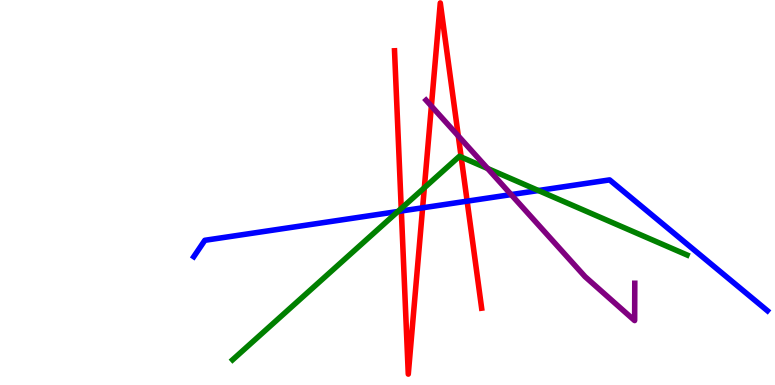[{'lines': ['blue', 'red'], 'intersections': [{'x': 5.18, 'y': 4.52}, {'x': 5.45, 'y': 4.6}, {'x': 6.03, 'y': 4.78}]}, {'lines': ['green', 'red'], 'intersections': [{'x': 5.18, 'y': 4.58}, {'x': 5.48, 'y': 5.12}, {'x': 5.95, 'y': 5.92}]}, {'lines': ['purple', 'red'], 'intersections': [{'x': 5.57, 'y': 7.24}, {'x': 5.91, 'y': 6.47}]}, {'lines': ['blue', 'green'], 'intersections': [{'x': 5.13, 'y': 4.51}, {'x': 6.95, 'y': 5.05}]}, {'lines': ['blue', 'purple'], 'intersections': [{'x': 6.6, 'y': 4.95}]}, {'lines': ['green', 'purple'], 'intersections': [{'x': 6.29, 'y': 5.62}]}]